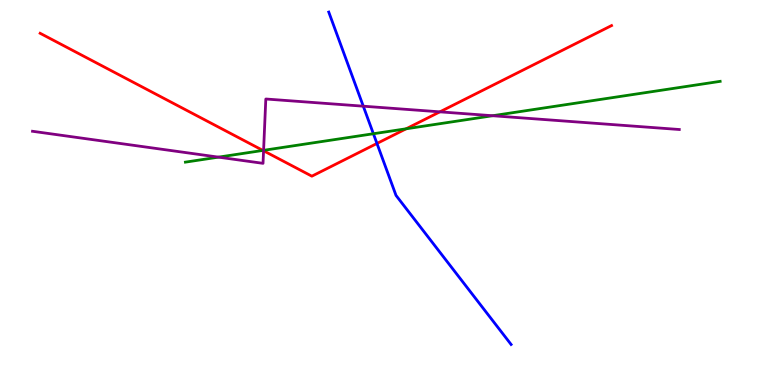[{'lines': ['blue', 'red'], 'intersections': [{'x': 4.86, 'y': 6.27}]}, {'lines': ['green', 'red'], 'intersections': [{'x': 3.39, 'y': 6.09}, {'x': 5.24, 'y': 6.65}]}, {'lines': ['purple', 'red'], 'intersections': [{'x': 3.4, 'y': 6.08}, {'x': 5.68, 'y': 7.09}]}, {'lines': ['blue', 'green'], 'intersections': [{'x': 4.82, 'y': 6.53}]}, {'lines': ['blue', 'purple'], 'intersections': [{'x': 4.69, 'y': 7.24}]}, {'lines': ['green', 'purple'], 'intersections': [{'x': 2.82, 'y': 5.92}, {'x': 3.4, 'y': 6.1}, {'x': 6.36, 'y': 6.99}]}]